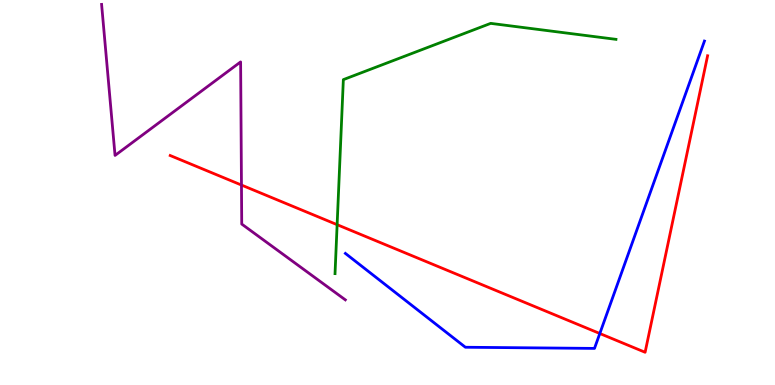[{'lines': ['blue', 'red'], 'intersections': [{'x': 7.74, 'y': 1.34}]}, {'lines': ['green', 'red'], 'intersections': [{'x': 4.35, 'y': 4.16}]}, {'lines': ['purple', 'red'], 'intersections': [{'x': 3.12, 'y': 5.19}]}, {'lines': ['blue', 'green'], 'intersections': []}, {'lines': ['blue', 'purple'], 'intersections': []}, {'lines': ['green', 'purple'], 'intersections': []}]